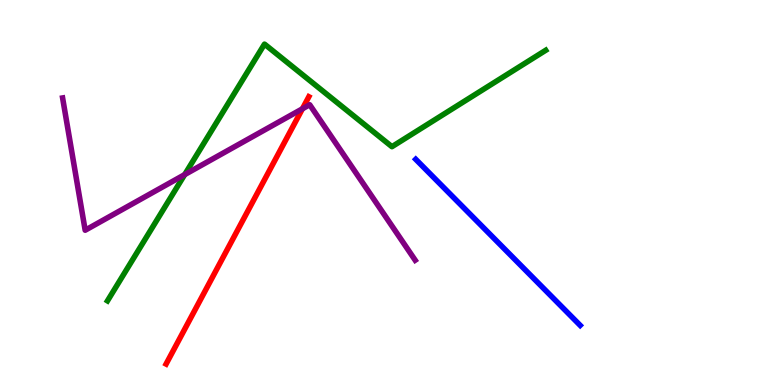[{'lines': ['blue', 'red'], 'intersections': []}, {'lines': ['green', 'red'], 'intersections': []}, {'lines': ['purple', 'red'], 'intersections': [{'x': 3.9, 'y': 7.17}]}, {'lines': ['blue', 'green'], 'intersections': []}, {'lines': ['blue', 'purple'], 'intersections': []}, {'lines': ['green', 'purple'], 'intersections': [{'x': 2.38, 'y': 5.46}]}]